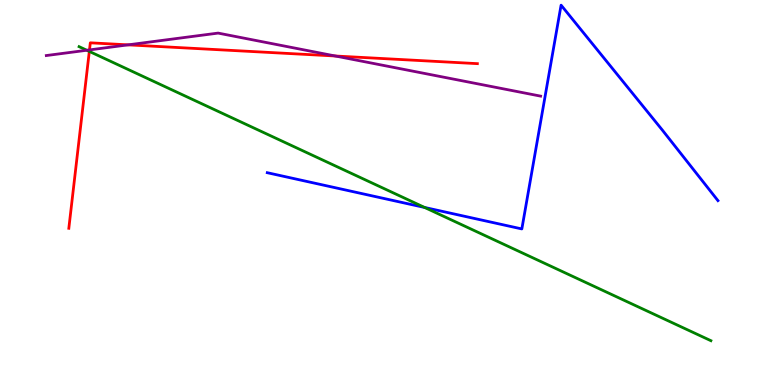[{'lines': ['blue', 'red'], 'intersections': []}, {'lines': ['green', 'red'], 'intersections': [{'x': 1.15, 'y': 8.66}]}, {'lines': ['purple', 'red'], 'intersections': [{'x': 1.15, 'y': 8.7}, {'x': 1.65, 'y': 8.83}, {'x': 4.33, 'y': 8.55}]}, {'lines': ['blue', 'green'], 'intersections': [{'x': 5.48, 'y': 4.61}]}, {'lines': ['blue', 'purple'], 'intersections': []}, {'lines': ['green', 'purple'], 'intersections': [{'x': 1.12, 'y': 8.69}]}]